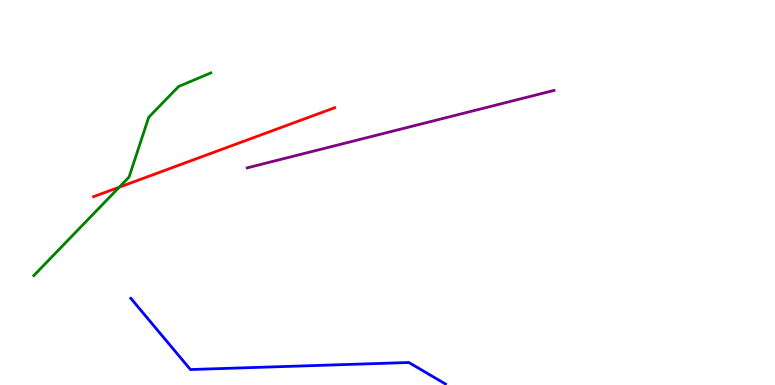[{'lines': ['blue', 'red'], 'intersections': []}, {'lines': ['green', 'red'], 'intersections': [{'x': 1.54, 'y': 5.14}]}, {'lines': ['purple', 'red'], 'intersections': []}, {'lines': ['blue', 'green'], 'intersections': []}, {'lines': ['blue', 'purple'], 'intersections': []}, {'lines': ['green', 'purple'], 'intersections': []}]